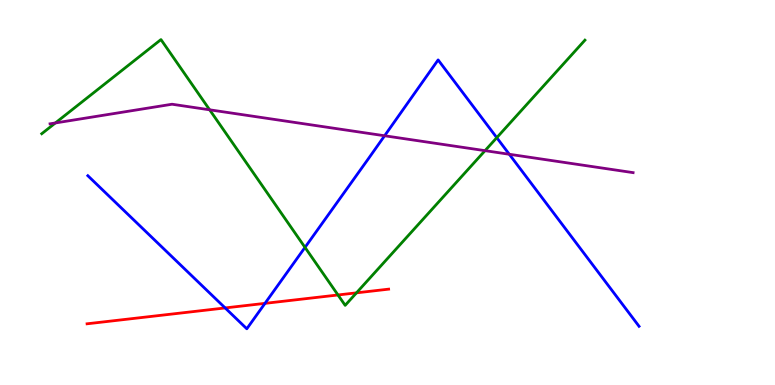[{'lines': ['blue', 'red'], 'intersections': [{'x': 2.91, 'y': 2.0}, {'x': 3.42, 'y': 2.12}]}, {'lines': ['green', 'red'], 'intersections': [{'x': 4.36, 'y': 2.34}, {'x': 4.6, 'y': 2.39}]}, {'lines': ['purple', 'red'], 'intersections': []}, {'lines': ['blue', 'green'], 'intersections': [{'x': 3.94, 'y': 3.57}, {'x': 6.41, 'y': 6.42}]}, {'lines': ['blue', 'purple'], 'intersections': [{'x': 4.96, 'y': 6.47}, {'x': 6.57, 'y': 5.99}]}, {'lines': ['green', 'purple'], 'intersections': [{'x': 0.715, 'y': 6.81}, {'x': 2.71, 'y': 7.15}, {'x': 6.26, 'y': 6.09}]}]